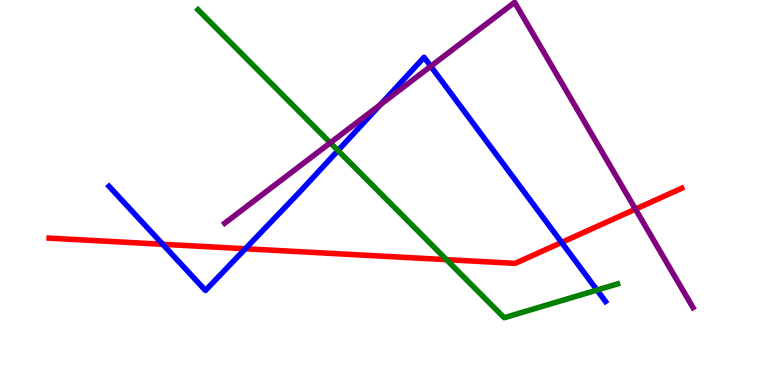[{'lines': ['blue', 'red'], 'intersections': [{'x': 2.1, 'y': 3.65}, {'x': 3.17, 'y': 3.54}, {'x': 7.25, 'y': 3.7}]}, {'lines': ['green', 'red'], 'intersections': [{'x': 5.76, 'y': 3.26}]}, {'lines': ['purple', 'red'], 'intersections': [{'x': 8.2, 'y': 4.57}]}, {'lines': ['blue', 'green'], 'intersections': [{'x': 4.36, 'y': 6.09}, {'x': 7.7, 'y': 2.47}]}, {'lines': ['blue', 'purple'], 'intersections': [{'x': 4.91, 'y': 7.28}, {'x': 5.56, 'y': 8.28}]}, {'lines': ['green', 'purple'], 'intersections': [{'x': 4.26, 'y': 6.29}]}]